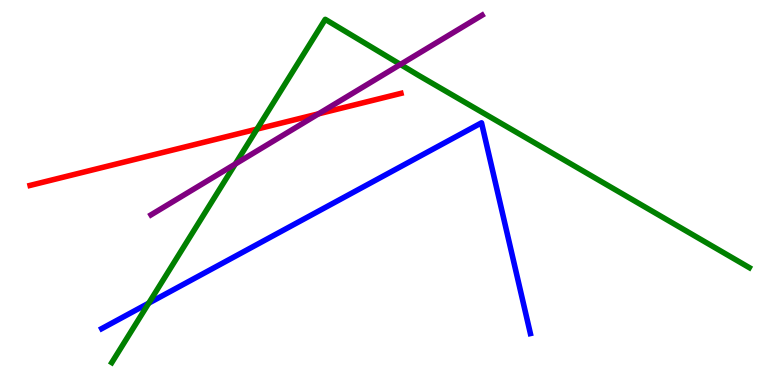[{'lines': ['blue', 'red'], 'intersections': []}, {'lines': ['green', 'red'], 'intersections': [{'x': 3.32, 'y': 6.65}]}, {'lines': ['purple', 'red'], 'intersections': [{'x': 4.11, 'y': 7.04}]}, {'lines': ['blue', 'green'], 'intersections': [{'x': 1.92, 'y': 2.13}]}, {'lines': ['blue', 'purple'], 'intersections': []}, {'lines': ['green', 'purple'], 'intersections': [{'x': 3.04, 'y': 5.74}, {'x': 5.17, 'y': 8.33}]}]